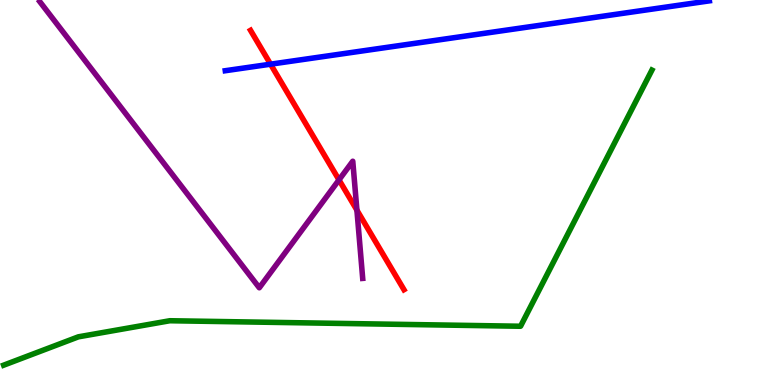[{'lines': ['blue', 'red'], 'intersections': [{'x': 3.49, 'y': 8.33}]}, {'lines': ['green', 'red'], 'intersections': []}, {'lines': ['purple', 'red'], 'intersections': [{'x': 4.37, 'y': 5.33}, {'x': 4.61, 'y': 4.54}]}, {'lines': ['blue', 'green'], 'intersections': []}, {'lines': ['blue', 'purple'], 'intersections': []}, {'lines': ['green', 'purple'], 'intersections': []}]